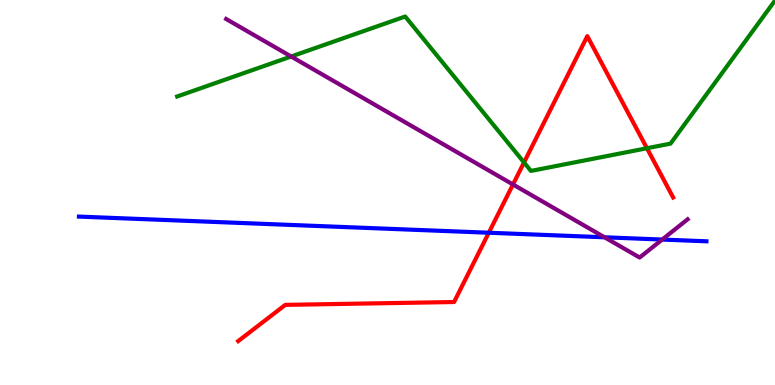[{'lines': ['blue', 'red'], 'intersections': [{'x': 6.31, 'y': 3.95}]}, {'lines': ['green', 'red'], 'intersections': [{'x': 6.76, 'y': 5.78}, {'x': 8.35, 'y': 6.15}]}, {'lines': ['purple', 'red'], 'intersections': [{'x': 6.62, 'y': 5.21}]}, {'lines': ['blue', 'green'], 'intersections': []}, {'lines': ['blue', 'purple'], 'intersections': [{'x': 7.8, 'y': 3.84}, {'x': 8.54, 'y': 3.78}]}, {'lines': ['green', 'purple'], 'intersections': [{'x': 3.76, 'y': 8.53}]}]